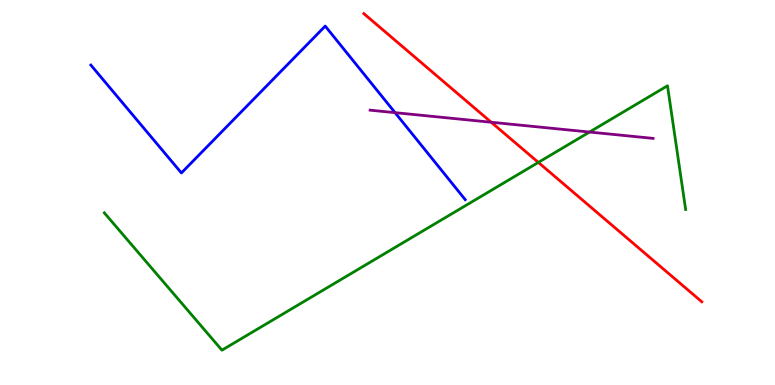[{'lines': ['blue', 'red'], 'intersections': []}, {'lines': ['green', 'red'], 'intersections': [{'x': 6.95, 'y': 5.78}]}, {'lines': ['purple', 'red'], 'intersections': [{'x': 6.34, 'y': 6.82}]}, {'lines': ['blue', 'green'], 'intersections': []}, {'lines': ['blue', 'purple'], 'intersections': [{'x': 5.1, 'y': 7.07}]}, {'lines': ['green', 'purple'], 'intersections': [{'x': 7.61, 'y': 6.57}]}]